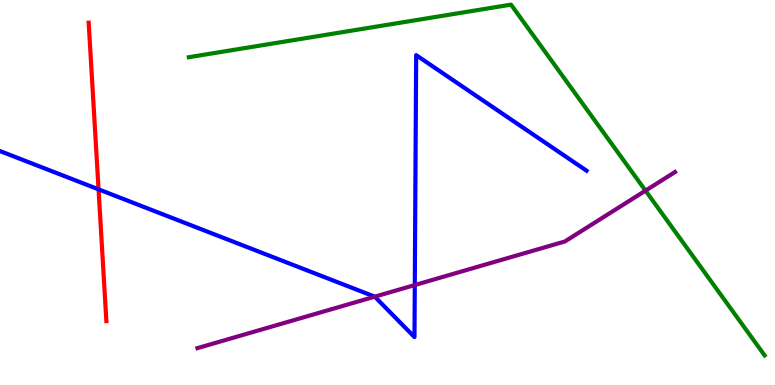[{'lines': ['blue', 'red'], 'intersections': [{'x': 1.27, 'y': 5.08}]}, {'lines': ['green', 'red'], 'intersections': []}, {'lines': ['purple', 'red'], 'intersections': []}, {'lines': ['blue', 'green'], 'intersections': []}, {'lines': ['blue', 'purple'], 'intersections': [{'x': 4.84, 'y': 2.29}, {'x': 5.35, 'y': 2.6}]}, {'lines': ['green', 'purple'], 'intersections': [{'x': 8.33, 'y': 5.05}]}]